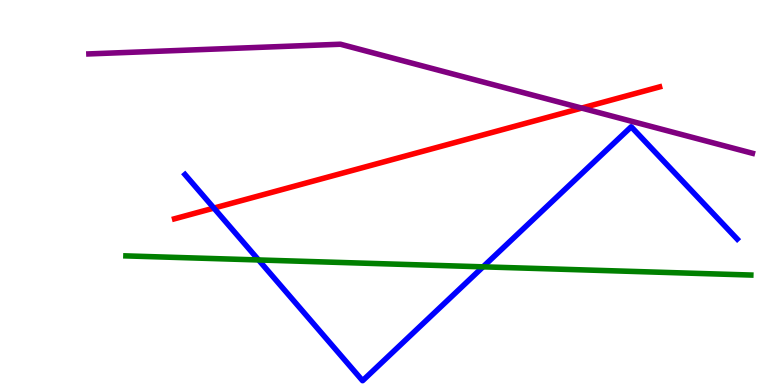[{'lines': ['blue', 'red'], 'intersections': [{'x': 2.76, 'y': 4.6}]}, {'lines': ['green', 'red'], 'intersections': []}, {'lines': ['purple', 'red'], 'intersections': [{'x': 7.51, 'y': 7.19}]}, {'lines': ['blue', 'green'], 'intersections': [{'x': 3.34, 'y': 3.25}, {'x': 6.23, 'y': 3.07}]}, {'lines': ['blue', 'purple'], 'intersections': []}, {'lines': ['green', 'purple'], 'intersections': []}]